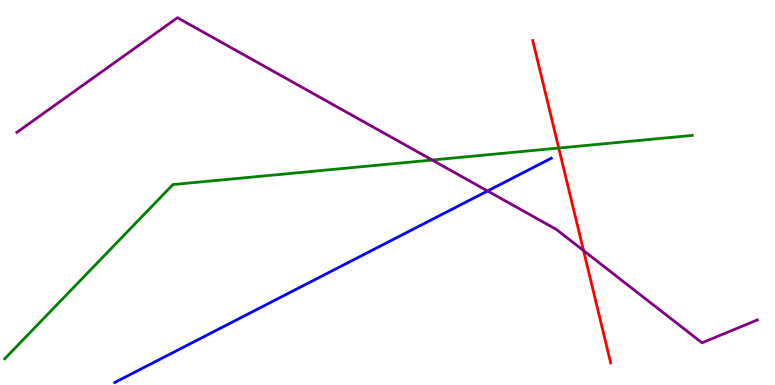[{'lines': ['blue', 'red'], 'intersections': []}, {'lines': ['green', 'red'], 'intersections': [{'x': 7.21, 'y': 6.15}]}, {'lines': ['purple', 'red'], 'intersections': [{'x': 7.53, 'y': 3.49}]}, {'lines': ['blue', 'green'], 'intersections': []}, {'lines': ['blue', 'purple'], 'intersections': [{'x': 6.29, 'y': 5.04}]}, {'lines': ['green', 'purple'], 'intersections': [{'x': 5.58, 'y': 5.84}]}]